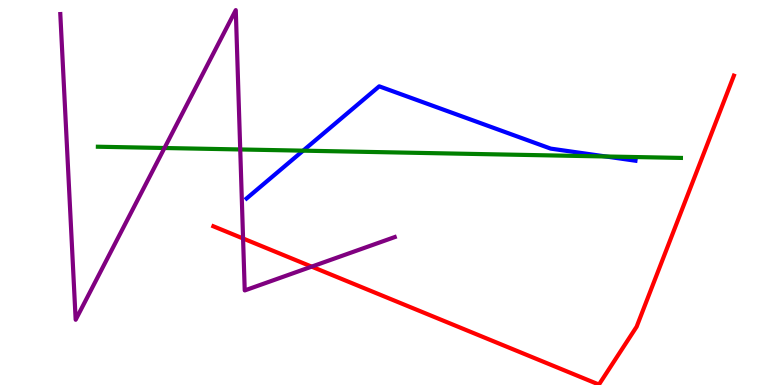[{'lines': ['blue', 'red'], 'intersections': []}, {'lines': ['green', 'red'], 'intersections': []}, {'lines': ['purple', 'red'], 'intersections': [{'x': 3.14, 'y': 3.81}, {'x': 4.02, 'y': 3.07}]}, {'lines': ['blue', 'green'], 'intersections': [{'x': 3.91, 'y': 6.09}, {'x': 7.82, 'y': 5.94}]}, {'lines': ['blue', 'purple'], 'intersections': []}, {'lines': ['green', 'purple'], 'intersections': [{'x': 2.12, 'y': 6.16}, {'x': 3.1, 'y': 6.12}]}]